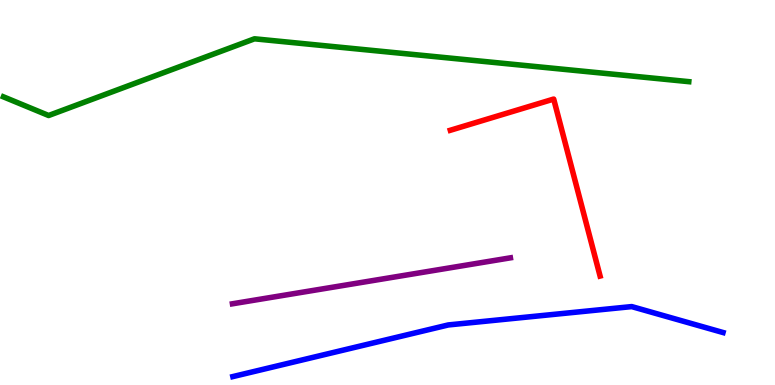[{'lines': ['blue', 'red'], 'intersections': []}, {'lines': ['green', 'red'], 'intersections': []}, {'lines': ['purple', 'red'], 'intersections': []}, {'lines': ['blue', 'green'], 'intersections': []}, {'lines': ['blue', 'purple'], 'intersections': []}, {'lines': ['green', 'purple'], 'intersections': []}]